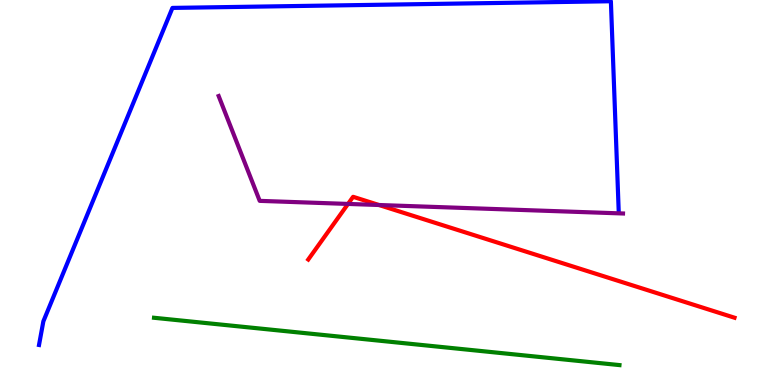[{'lines': ['blue', 'red'], 'intersections': []}, {'lines': ['green', 'red'], 'intersections': []}, {'lines': ['purple', 'red'], 'intersections': [{'x': 4.49, 'y': 4.7}, {'x': 4.89, 'y': 4.68}]}, {'lines': ['blue', 'green'], 'intersections': []}, {'lines': ['blue', 'purple'], 'intersections': []}, {'lines': ['green', 'purple'], 'intersections': []}]